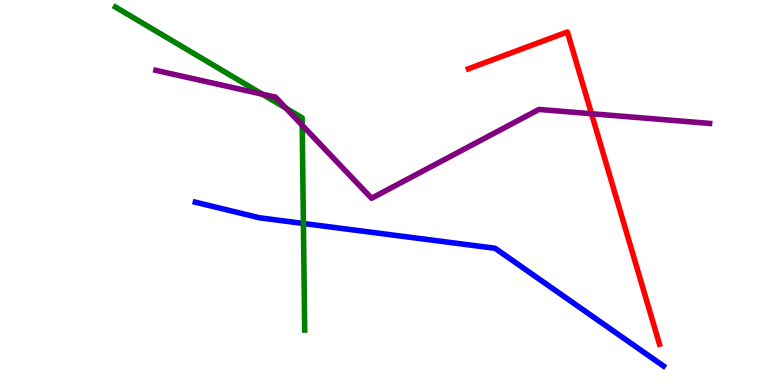[{'lines': ['blue', 'red'], 'intersections': []}, {'lines': ['green', 'red'], 'intersections': []}, {'lines': ['purple', 'red'], 'intersections': [{'x': 7.63, 'y': 7.05}]}, {'lines': ['blue', 'green'], 'intersections': [{'x': 3.91, 'y': 4.2}]}, {'lines': ['blue', 'purple'], 'intersections': []}, {'lines': ['green', 'purple'], 'intersections': [{'x': 3.38, 'y': 7.55}, {'x': 3.69, 'y': 7.19}, {'x': 3.9, 'y': 6.75}]}]